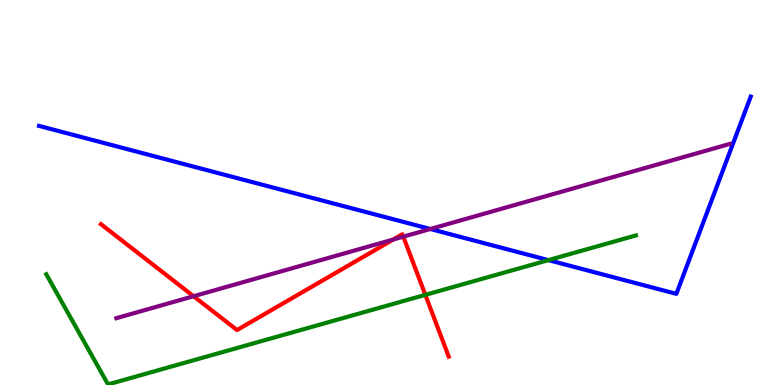[{'lines': ['blue', 'red'], 'intersections': []}, {'lines': ['green', 'red'], 'intersections': [{'x': 5.49, 'y': 2.34}]}, {'lines': ['purple', 'red'], 'intersections': [{'x': 2.5, 'y': 2.31}, {'x': 5.07, 'y': 3.78}, {'x': 5.2, 'y': 3.85}]}, {'lines': ['blue', 'green'], 'intersections': [{'x': 7.08, 'y': 3.24}]}, {'lines': ['blue', 'purple'], 'intersections': [{'x': 5.55, 'y': 4.05}]}, {'lines': ['green', 'purple'], 'intersections': []}]